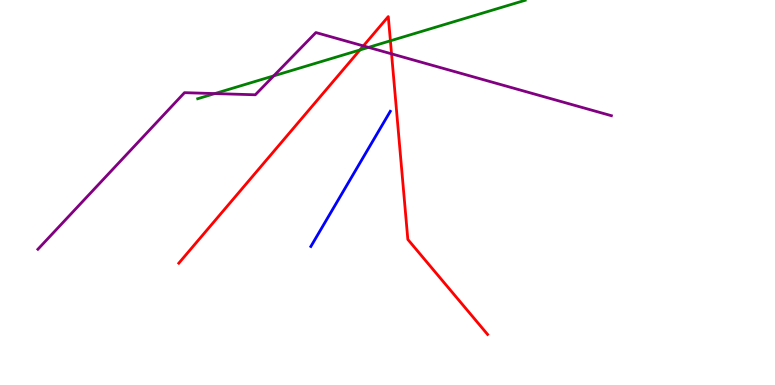[{'lines': ['blue', 'red'], 'intersections': []}, {'lines': ['green', 'red'], 'intersections': [{'x': 4.64, 'y': 8.7}, {'x': 5.04, 'y': 8.94}]}, {'lines': ['purple', 'red'], 'intersections': [{'x': 4.69, 'y': 8.81}, {'x': 5.05, 'y': 8.6}]}, {'lines': ['blue', 'green'], 'intersections': []}, {'lines': ['blue', 'purple'], 'intersections': []}, {'lines': ['green', 'purple'], 'intersections': [{'x': 2.77, 'y': 7.57}, {'x': 3.53, 'y': 8.03}, {'x': 4.76, 'y': 8.77}]}]